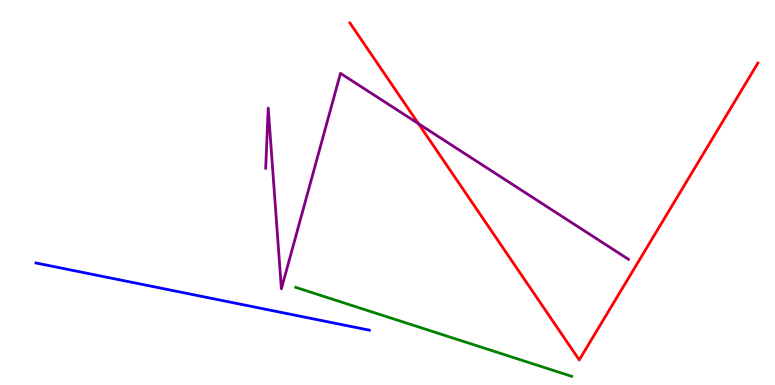[{'lines': ['blue', 'red'], 'intersections': []}, {'lines': ['green', 'red'], 'intersections': []}, {'lines': ['purple', 'red'], 'intersections': [{'x': 5.4, 'y': 6.79}]}, {'lines': ['blue', 'green'], 'intersections': []}, {'lines': ['blue', 'purple'], 'intersections': []}, {'lines': ['green', 'purple'], 'intersections': []}]